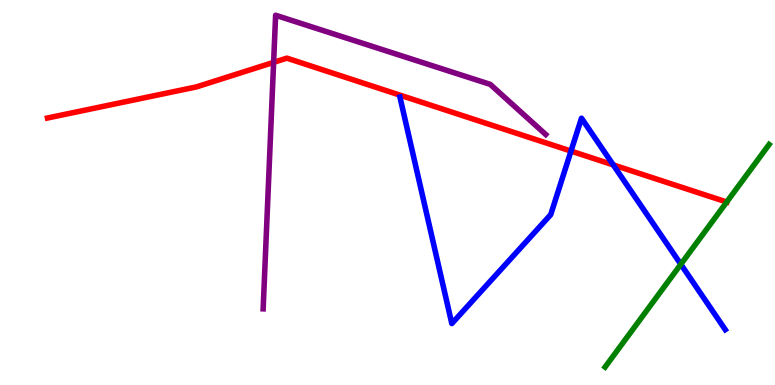[{'lines': ['blue', 'red'], 'intersections': [{'x': 7.37, 'y': 6.08}, {'x': 7.91, 'y': 5.72}]}, {'lines': ['green', 'red'], 'intersections': [{'x': 9.38, 'y': 4.75}]}, {'lines': ['purple', 'red'], 'intersections': [{'x': 3.53, 'y': 8.38}]}, {'lines': ['blue', 'green'], 'intersections': [{'x': 8.78, 'y': 3.14}]}, {'lines': ['blue', 'purple'], 'intersections': []}, {'lines': ['green', 'purple'], 'intersections': []}]